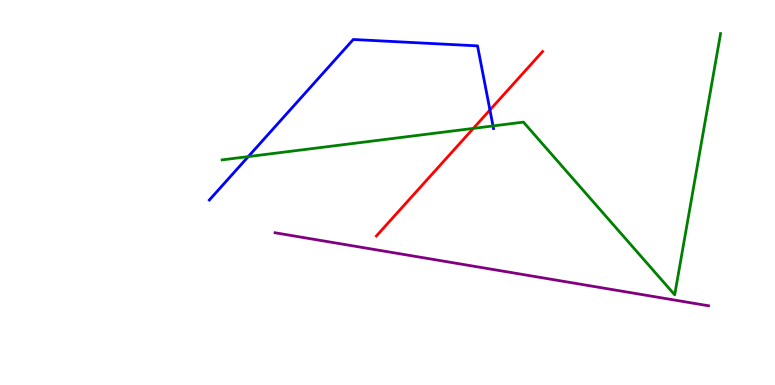[{'lines': ['blue', 'red'], 'intersections': [{'x': 6.32, 'y': 7.14}]}, {'lines': ['green', 'red'], 'intersections': [{'x': 6.11, 'y': 6.67}]}, {'lines': ['purple', 'red'], 'intersections': []}, {'lines': ['blue', 'green'], 'intersections': [{'x': 3.2, 'y': 5.93}, {'x': 6.36, 'y': 6.73}]}, {'lines': ['blue', 'purple'], 'intersections': []}, {'lines': ['green', 'purple'], 'intersections': []}]